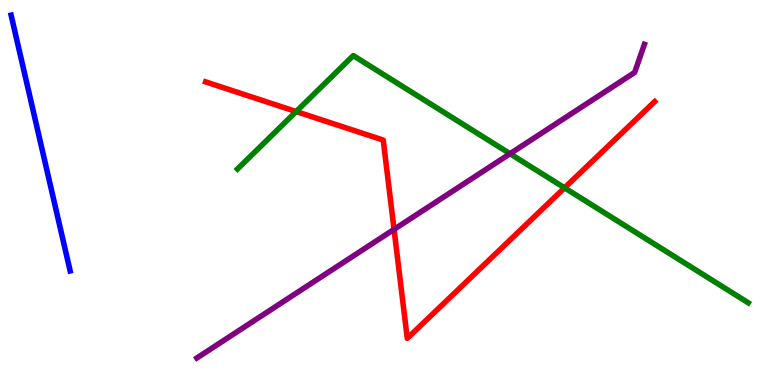[{'lines': ['blue', 'red'], 'intersections': []}, {'lines': ['green', 'red'], 'intersections': [{'x': 3.82, 'y': 7.1}, {'x': 7.28, 'y': 5.12}]}, {'lines': ['purple', 'red'], 'intersections': [{'x': 5.08, 'y': 4.04}]}, {'lines': ['blue', 'green'], 'intersections': []}, {'lines': ['blue', 'purple'], 'intersections': []}, {'lines': ['green', 'purple'], 'intersections': [{'x': 6.58, 'y': 6.01}]}]